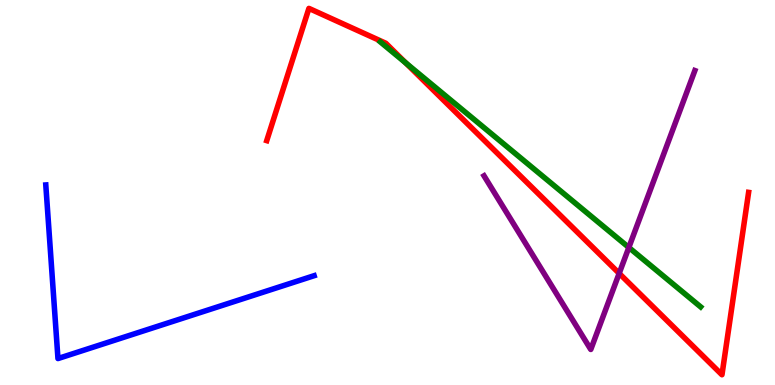[{'lines': ['blue', 'red'], 'intersections': []}, {'lines': ['green', 'red'], 'intersections': [{'x': 5.24, 'y': 8.37}]}, {'lines': ['purple', 'red'], 'intersections': [{'x': 7.99, 'y': 2.9}]}, {'lines': ['blue', 'green'], 'intersections': []}, {'lines': ['blue', 'purple'], 'intersections': []}, {'lines': ['green', 'purple'], 'intersections': [{'x': 8.11, 'y': 3.57}]}]